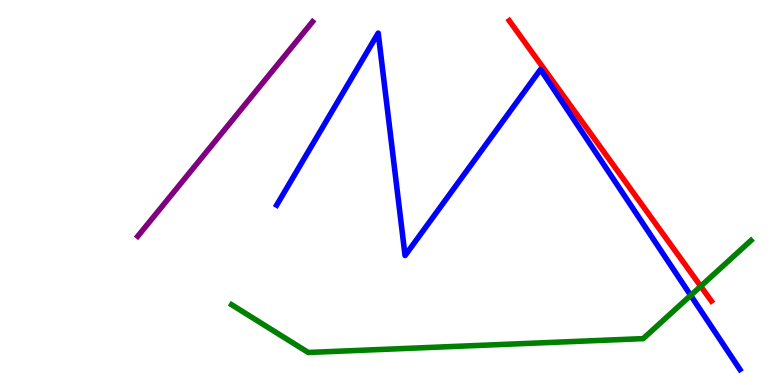[{'lines': ['blue', 'red'], 'intersections': []}, {'lines': ['green', 'red'], 'intersections': [{'x': 9.04, 'y': 2.56}]}, {'lines': ['purple', 'red'], 'intersections': []}, {'lines': ['blue', 'green'], 'intersections': [{'x': 8.91, 'y': 2.33}]}, {'lines': ['blue', 'purple'], 'intersections': []}, {'lines': ['green', 'purple'], 'intersections': []}]